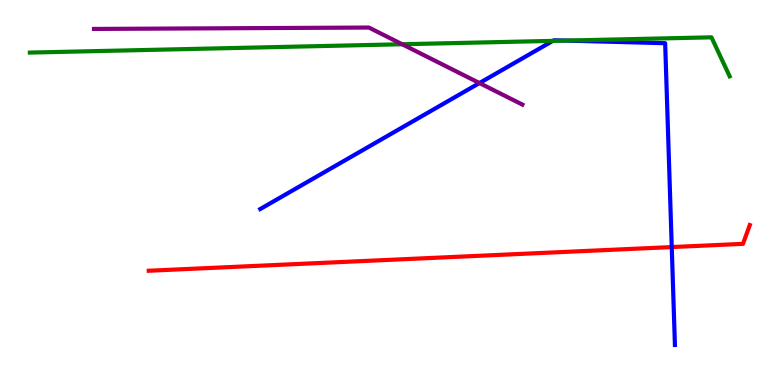[{'lines': ['blue', 'red'], 'intersections': [{'x': 8.67, 'y': 3.58}]}, {'lines': ['green', 'red'], 'intersections': []}, {'lines': ['purple', 'red'], 'intersections': []}, {'lines': ['blue', 'green'], 'intersections': [{'x': 7.13, 'y': 8.94}, {'x': 7.3, 'y': 8.95}]}, {'lines': ['blue', 'purple'], 'intersections': [{'x': 6.19, 'y': 7.84}]}, {'lines': ['green', 'purple'], 'intersections': [{'x': 5.19, 'y': 8.85}]}]